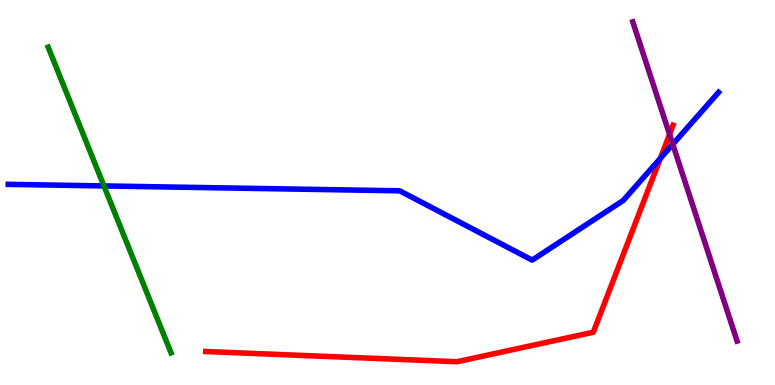[{'lines': ['blue', 'red'], 'intersections': [{'x': 8.52, 'y': 5.88}]}, {'lines': ['green', 'red'], 'intersections': []}, {'lines': ['purple', 'red'], 'intersections': [{'x': 8.64, 'y': 6.51}]}, {'lines': ['blue', 'green'], 'intersections': [{'x': 1.34, 'y': 5.17}]}, {'lines': ['blue', 'purple'], 'intersections': [{'x': 8.68, 'y': 6.25}]}, {'lines': ['green', 'purple'], 'intersections': []}]